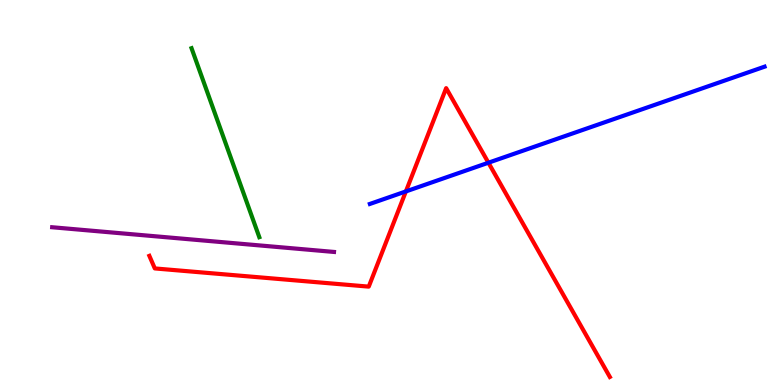[{'lines': ['blue', 'red'], 'intersections': [{'x': 5.24, 'y': 5.03}, {'x': 6.3, 'y': 5.77}]}, {'lines': ['green', 'red'], 'intersections': []}, {'lines': ['purple', 'red'], 'intersections': []}, {'lines': ['blue', 'green'], 'intersections': []}, {'lines': ['blue', 'purple'], 'intersections': []}, {'lines': ['green', 'purple'], 'intersections': []}]